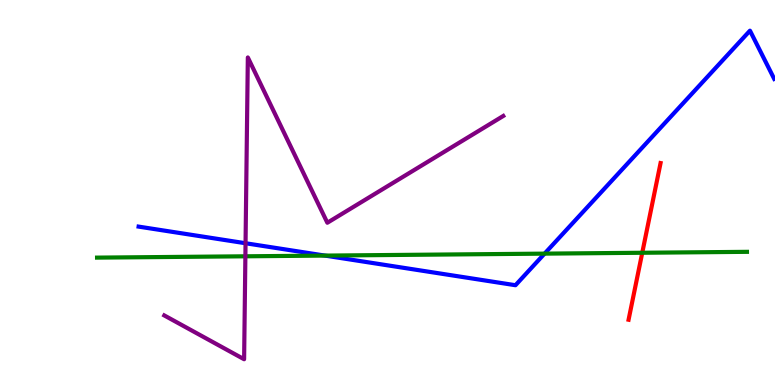[{'lines': ['blue', 'red'], 'intersections': []}, {'lines': ['green', 'red'], 'intersections': [{'x': 8.29, 'y': 3.43}]}, {'lines': ['purple', 'red'], 'intersections': []}, {'lines': ['blue', 'green'], 'intersections': [{'x': 4.19, 'y': 3.36}, {'x': 7.03, 'y': 3.41}]}, {'lines': ['blue', 'purple'], 'intersections': [{'x': 3.17, 'y': 3.68}]}, {'lines': ['green', 'purple'], 'intersections': [{'x': 3.17, 'y': 3.34}]}]